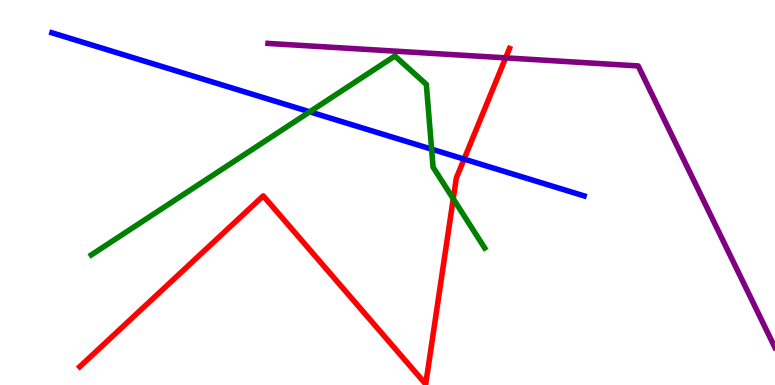[{'lines': ['blue', 'red'], 'intersections': [{'x': 5.99, 'y': 5.87}]}, {'lines': ['green', 'red'], 'intersections': [{'x': 5.85, 'y': 4.84}]}, {'lines': ['purple', 'red'], 'intersections': [{'x': 6.52, 'y': 8.5}]}, {'lines': ['blue', 'green'], 'intersections': [{'x': 4.0, 'y': 7.1}, {'x': 5.57, 'y': 6.13}]}, {'lines': ['blue', 'purple'], 'intersections': []}, {'lines': ['green', 'purple'], 'intersections': []}]